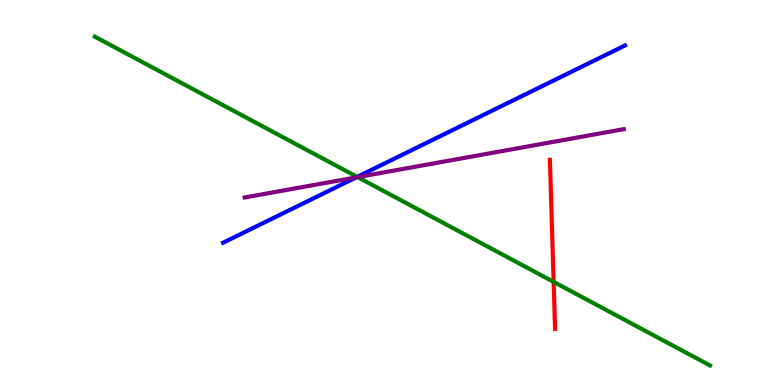[{'lines': ['blue', 'red'], 'intersections': []}, {'lines': ['green', 'red'], 'intersections': [{'x': 7.14, 'y': 2.68}]}, {'lines': ['purple', 'red'], 'intersections': []}, {'lines': ['blue', 'green'], 'intersections': [{'x': 4.61, 'y': 5.41}]}, {'lines': ['blue', 'purple'], 'intersections': [{'x': 4.6, 'y': 5.39}]}, {'lines': ['green', 'purple'], 'intersections': [{'x': 4.61, 'y': 5.4}]}]